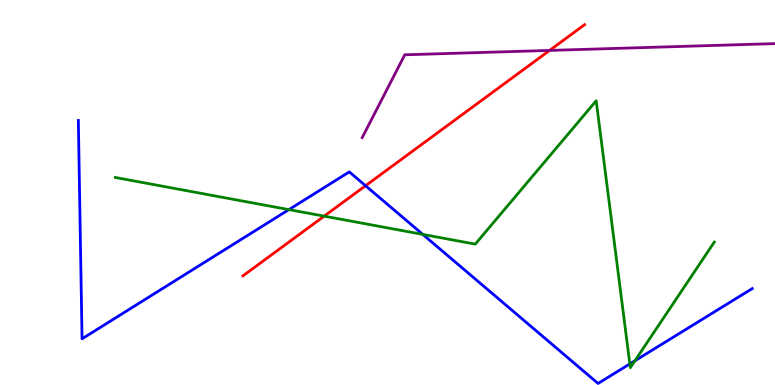[{'lines': ['blue', 'red'], 'intersections': [{'x': 4.72, 'y': 5.18}]}, {'lines': ['green', 'red'], 'intersections': [{'x': 4.18, 'y': 4.39}]}, {'lines': ['purple', 'red'], 'intersections': [{'x': 7.09, 'y': 8.69}]}, {'lines': ['blue', 'green'], 'intersections': [{'x': 3.73, 'y': 4.56}, {'x': 5.46, 'y': 3.91}, {'x': 8.13, 'y': 0.548}, {'x': 8.19, 'y': 0.629}]}, {'lines': ['blue', 'purple'], 'intersections': []}, {'lines': ['green', 'purple'], 'intersections': []}]